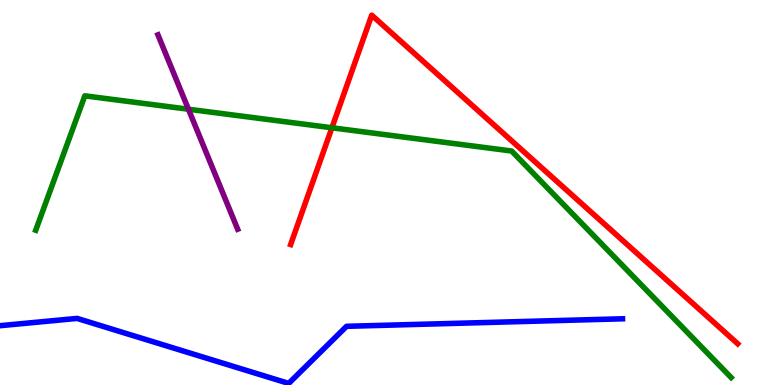[{'lines': ['blue', 'red'], 'intersections': []}, {'lines': ['green', 'red'], 'intersections': [{'x': 4.28, 'y': 6.68}]}, {'lines': ['purple', 'red'], 'intersections': []}, {'lines': ['blue', 'green'], 'intersections': []}, {'lines': ['blue', 'purple'], 'intersections': []}, {'lines': ['green', 'purple'], 'intersections': [{'x': 2.43, 'y': 7.16}]}]